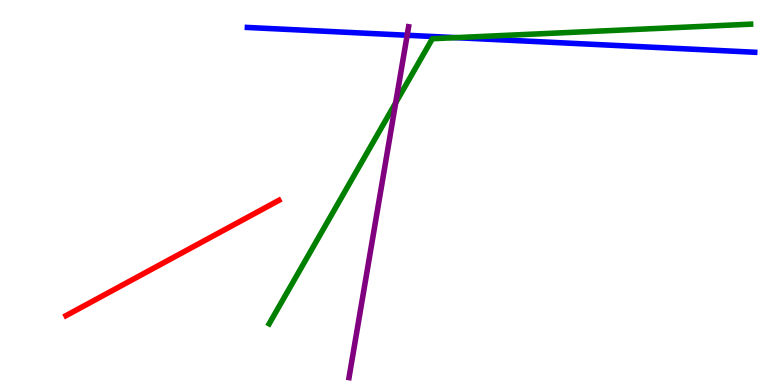[{'lines': ['blue', 'red'], 'intersections': []}, {'lines': ['green', 'red'], 'intersections': []}, {'lines': ['purple', 'red'], 'intersections': []}, {'lines': ['blue', 'green'], 'intersections': [{'x': 5.88, 'y': 9.02}]}, {'lines': ['blue', 'purple'], 'intersections': [{'x': 5.25, 'y': 9.08}]}, {'lines': ['green', 'purple'], 'intersections': [{'x': 5.11, 'y': 7.33}]}]